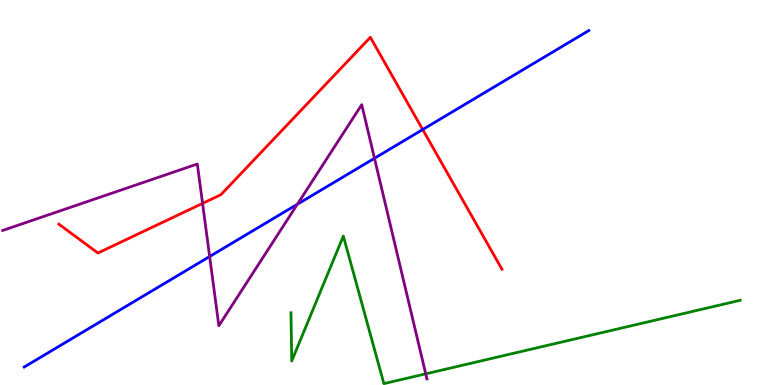[{'lines': ['blue', 'red'], 'intersections': [{'x': 5.45, 'y': 6.64}]}, {'lines': ['green', 'red'], 'intersections': []}, {'lines': ['purple', 'red'], 'intersections': [{'x': 2.61, 'y': 4.72}]}, {'lines': ['blue', 'green'], 'intersections': []}, {'lines': ['blue', 'purple'], 'intersections': [{'x': 2.7, 'y': 3.34}, {'x': 3.84, 'y': 4.7}, {'x': 4.83, 'y': 5.89}]}, {'lines': ['green', 'purple'], 'intersections': [{'x': 5.49, 'y': 0.29}]}]